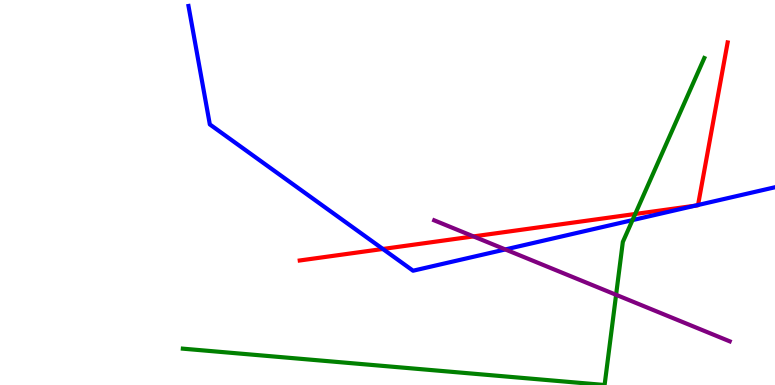[{'lines': ['blue', 'red'], 'intersections': [{'x': 4.94, 'y': 3.53}, {'x': 8.97, 'y': 4.66}, {'x': 9.01, 'y': 4.68}]}, {'lines': ['green', 'red'], 'intersections': [{'x': 8.2, 'y': 4.44}]}, {'lines': ['purple', 'red'], 'intersections': [{'x': 6.11, 'y': 3.86}]}, {'lines': ['blue', 'green'], 'intersections': [{'x': 8.16, 'y': 4.28}]}, {'lines': ['blue', 'purple'], 'intersections': [{'x': 6.52, 'y': 3.52}]}, {'lines': ['green', 'purple'], 'intersections': [{'x': 7.95, 'y': 2.34}]}]